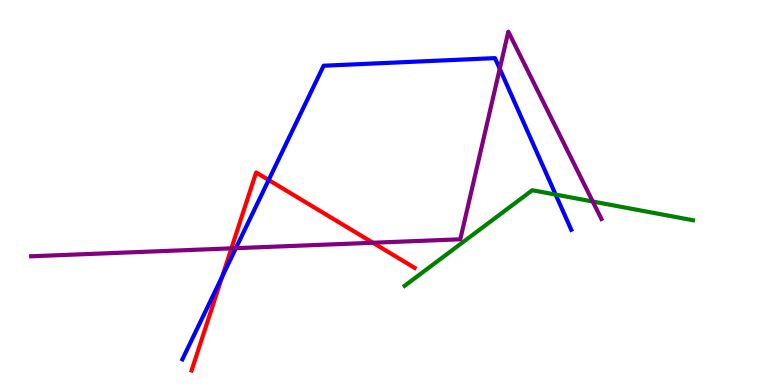[{'lines': ['blue', 'red'], 'intersections': [{'x': 2.87, 'y': 2.82}, {'x': 3.47, 'y': 5.32}]}, {'lines': ['green', 'red'], 'intersections': []}, {'lines': ['purple', 'red'], 'intersections': [{'x': 2.99, 'y': 3.55}, {'x': 4.81, 'y': 3.69}]}, {'lines': ['blue', 'green'], 'intersections': [{'x': 7.17, 'y': 4.95}]}, {'lines': ['blue', 'purple'], 'intersections': [{'x': 3.04, 'y': 3.55}, {'x': 6.45, 'y': 8.21}]}, {'lines': ['green', 'purple'], 'intersections': [{'x': 7.65, 'y': 4.77}]}]